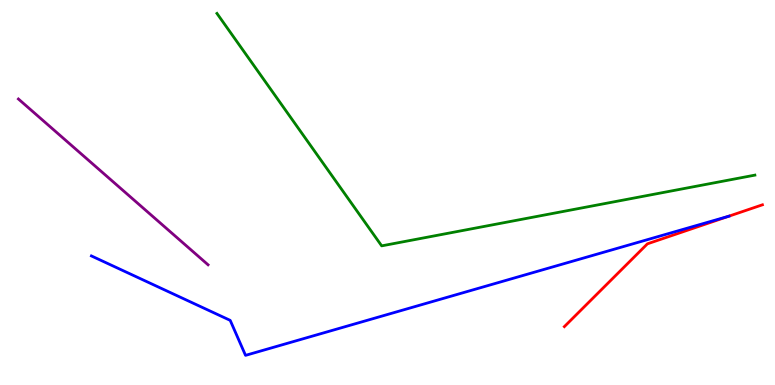[{'lines': ['blue', 'red'], 'intersections': [{'x': 9.4, 'y': 4.38}]}, {'lines': ['green', 'red'], 'intersections': []}, {'lines': ['purple', 'red'], 'intersections': []}, {'lines': ['blue', 'green'], 'intersections': []}, {'lines': ['blue', 'purple'], 'intersections': []}, {'lines': ['green', 'purple'], 'intersections': []}]